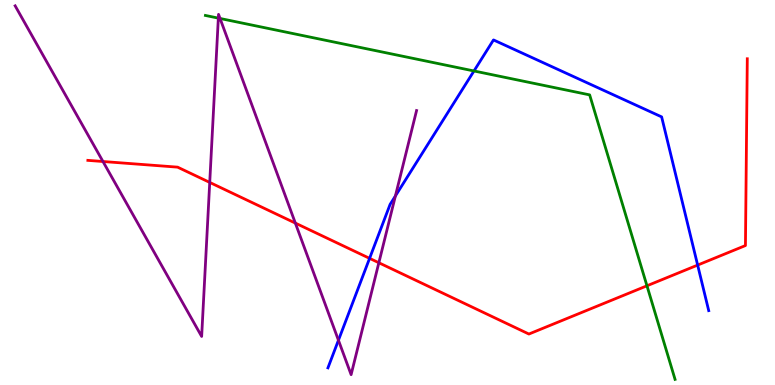[{'lines': ['blue', 'red'], 'intersections': [{'x': 4.77, 'y': 3.29}, {'x': 9.0, 'y': 3.11}]}, {'lines': ['green', 'red'], 'intersections': [{'x': 8.35, 'y': 2.58}]}, {'lines': ['purple', 'red'], 'intersections': [{'x': 1.33, 'y': 5.8}, {'x': 2.71, 'y': 5.26}, {'x': 3.81, 'y': 4.21}, {'x': 4.89, 'y': 3.18}]}, {'lines': ['blue', 'green'], 'intersections': [{'x': 6.12, 'y': 8.16}]}, {'lines': ['blue', 'purple'], 'intersections': [{'x': 4.37, 'y': 1.16}, {'x': 5.1, 'y': 4.91}]}, {'lines': ['green', 'purple'], 'intersections': [{'x': 2.82, 'y': 9.53}, {'x': 2.84, 'y': 9.52}]}]